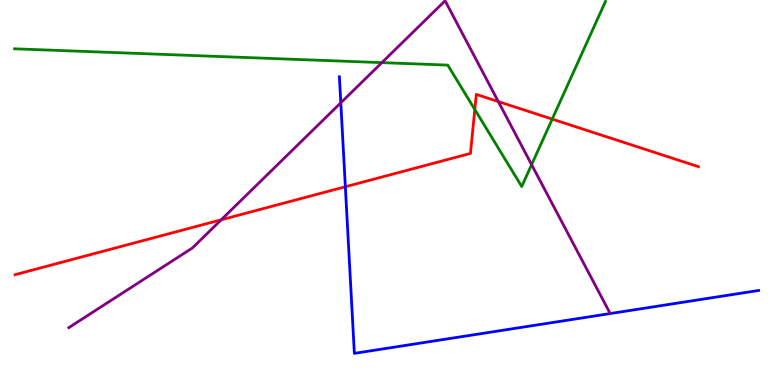[{'lines': ['blue', 'red'], 'intersections': [{'x': 4.46, 'y': 5.15}]}, {'lines': ['green', 'red'], 'intersections': [{'x': 6.13, 'y': 7.16}, {'x': 7.13, 'y': 6.91}]}, {'lines': ['purple', 'red'], 'intersections': [{'x': 2.85, 'y': 4.29}, {'x': 6.43, 'y': 7.36}]}, {'lines': ['blue', 'green'], 'intersections': []}, {'lines': ['blue', 'purple'], 'intersections': [{'x': 4.4, 'y': 7.33}]}, {'lines': ['green', 'purple'], 'intersections': [{'x': 4.93, 'y': 8.37}, {'x': 6.86, 'y': 5.72}]}]